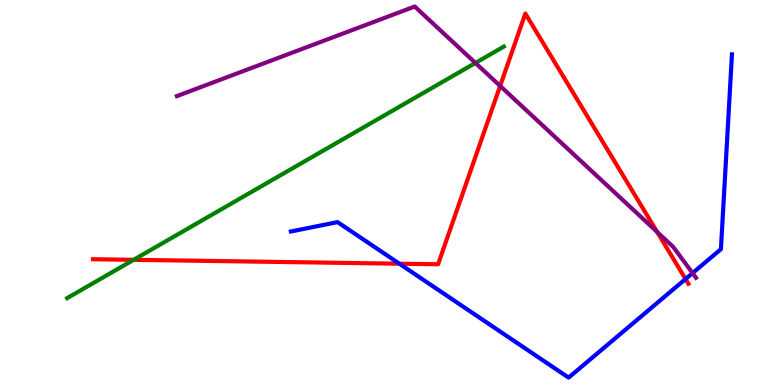[{'lines': ['blue', 'red'], 'intersections': [{'x': 5.15, 'y': 3.15}, {'x': 8.85, 'y': 2.75}]}, {'lines': ['green', 'red'], 'intersections': [{'x': 1.72, 'y': 3.25}]}, {'lines': ['purple', 'red'], 'intersections': [{'x': 6.45, 'y': 7.77}, {'x': 8.48, 'y': 3.97}]}, {'lines': ['blue', 'green'], 'intersections': []}, {'lines': ['blue', 'purple'], 'intersections': [{'x': 8.94, 'y': 2.91}]}, {'lines': ['green', 'purple'], 'intersections': [{'x': 6.13, 'y': 8.36}]}]